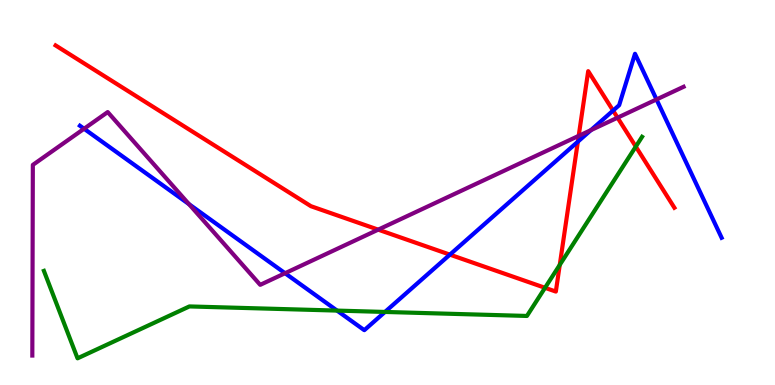[{'lines': ['blue', 'red'], 'intersections': [{'x': 5.81, 'y': 3.39}, {'x': 7.46, 'y': 6.32}, {'x': 7.91, 'y': 7.13}]}, {'lines': ['green', 'red'], 'intersections': [{'x': 7.03, 'y': 2.52}, {'x': 7.22, 'y': 3.12}, {'x': 8.2, 'y': 6.19}]}, {'lines': ['purple', 'red'], 'intersections': [{'x': 4.88, 'y': 4.04}, {'x': 7.47, 'y': 6.47}, {'x': 7.97, 'y': 6.94}]}, {'lines': ['blue', 'green'], 'intersections': [{'x': 4.35, 'y': 1.93}, {'x': 4.97, 'y': 1.9}]}, {'lines': ['blue', 'purple'], 'intersections': [{'x': 1.08, 'y': 6.66}, {'x': 2.44, 'y': 4.7}, {'x': 3.68, 'y': 2.9}, {'x': 7.62, 'y': 6.62}, {'x': 8.47, 'y': 7.42}]}, {'lines': ['green', 'purple'], 'intersections': []}]